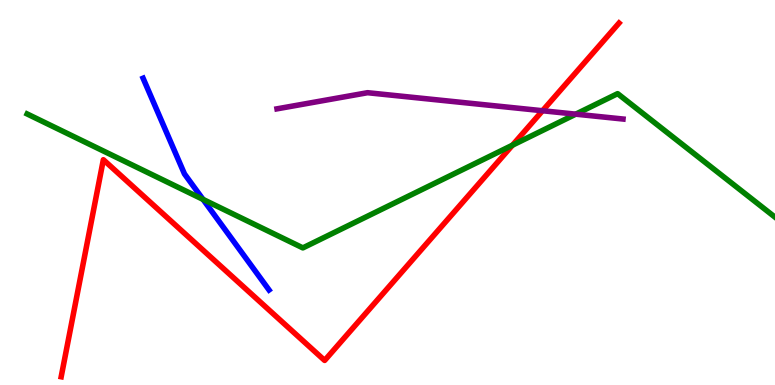[{'lines': ['blue', 'red'], 'intersections': []}, {'lines': ['green', 'red'], 'intersections': [{'x': 6.61, 'y': 6.23}]}, {'lines': ['purple', 'red'], 'intersections': [{'x': 7.0, 'y': 7.12}]}, {'lines': ['blue', 'green'], 'intersections': [{'x': 2.62, 'y': 4.82}]}, {'lines': ['blue', 'purple'], 'intersections': []}, {'lines': ['green', 'purple'], 'intersections': [{'x': 7.43, 'y': 7.03}]}]